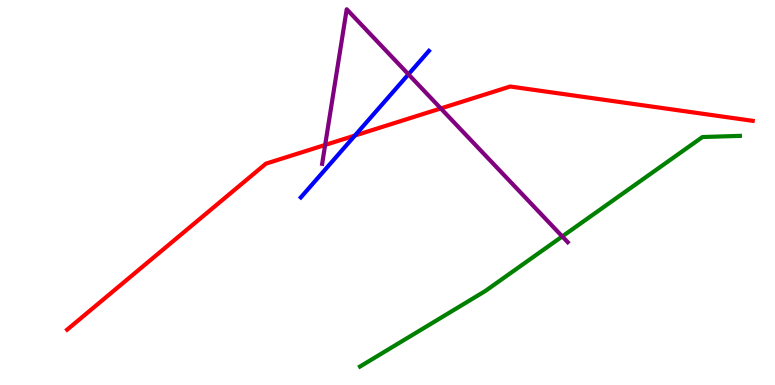[{'lines': ['blue', 'red'], 'intersections': [{'x': 4.58, 'y': 6.48}]}, {'lines': ['green', 'red'], 'intersections': []}, {'lines': ['purple', 'red'], 'intersections': [{'x': 4.2, 'y': 6.24}, {'x': 5.69, 'y': 7.18}]}, {'lines': ['blue', 'green'], 'intersections': []}, {'lines': ['blue', 'purple'], 'intersections': [{'x': 5.27, 'y': 8.07}]}, {'lines': ['green', 'purple'], 'intersections': [{'x': 7.25, 'y': 3.86}]}]